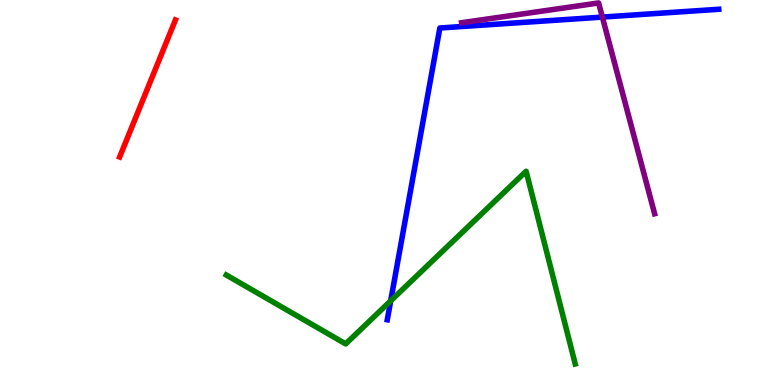[{'lines': ['blue', 'red'], 'intersections': []}, {'lines': ['green', 'red'], 'intersections': []}, {'lines': ['purple', 'red'], 'intersections': []}, {'lines': ['blue', 'green'], 'intersections': [{'x': 5.04, 'y': 2.19}]}, {'lines': ['blue', 'purple'], 'intersections': [{'x': 7.77, 'y': 9.56}]}, {'lines': ['green', 'purple'], 'intersections': []}]